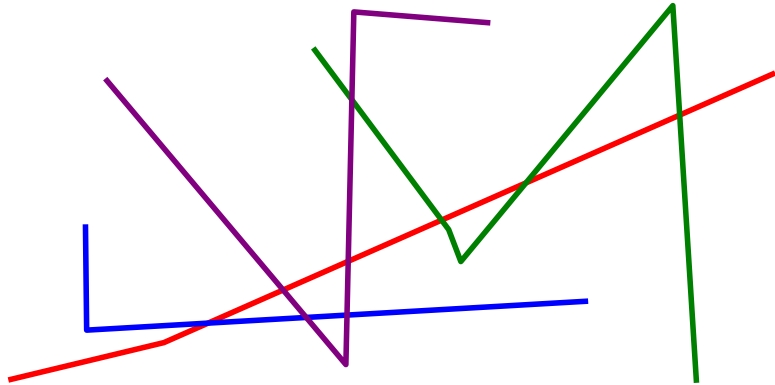[{'lines': ['blue', 'red'], 'intersections': [{'x': 2.68, 'y': 1.61}]}, {'lines': ['green', 'red'], 'intersections': [{'x': 5.7, 'y': 4.28}, {'x': 6.79, 'y': 5.25}, {'x': 8.77, 'y': 7.01}]}, {'lines': ['purple', 'red'], 'intersections': [{'x': 3.65, 'y': 2.47}, {'x': 4.49, 'y': 3.21}]}, {'lines': ['blue', 'green'], 'intersections': []}, {'lines': ['blue', 'purple'], 'intersections': [{'x': 3.95, 'y': 1.75}, {'x': 4.48, 'y': 1.82}]}, {'lines': ['green', 'purple'], 'intersections': [{'x': 4.54, 'y': 7.41}]}]